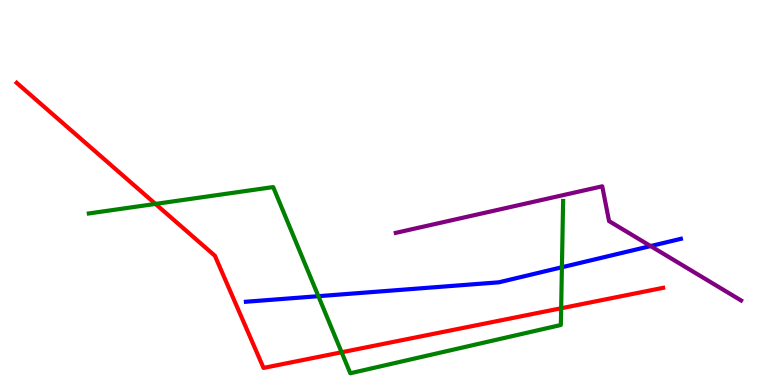[{'lines': ['blue', 'red'], 'intersections': []}, {'lines': ['green', 'red'], 'intersections': [{'x': 2.01, 'y': 4.7}, {'x': 4.41, 'y': 0.85}, {'x': 7.24, 'y': 1.99}]}, {'lines': ['purple', 'red'], 'intersections': []}, {'lines': ['blue', 'green'], 'intersections': [{'x': 4.11, 'y': 2.31}, {'x': 7.25, 'y': 3.06}]}, {'lines': ['blue', 'purple'], 'intersections': [{'x': 8.39, 'y': 3.61}]}, {'lines': ['green', 'purple'], 'intersections': []}]